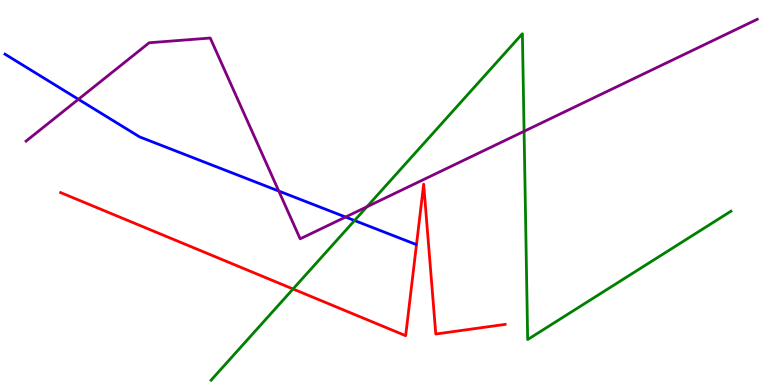[{'lines': ['blue', 'red'], 'intersections': []}, {'lines': ['green', 'red'], 'intersections': [{'x': 3.78, 'y': 2.49}]}, {'lines': ['purple', 'red'], 'intersections': []}, {'lines': ['blue', 'green'], 'intersections': [{'x': 4.57, 'y': 4.27}]}, {'lines': ['blue', 'purple'], 'intersections': [{'x': 1.01, 'y': 7.42}, {'x': 3.6, 'y': 5.04}, {'x': 4.46, 'y': 4.36}]}, {'lines': ['green', 'purple'], 'intersections': [{'x': 4.73, 'y': 4.63}, {'x': 6.76, 'y': 6.59}]}]